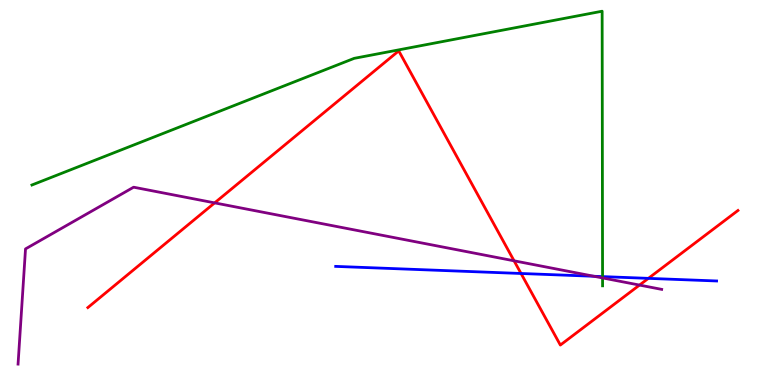[{'lines': ['blue', 'red'], 'intersections': [{'x': 6.72, 'y': 2.9}, {'x': 8.37, 'y': 2.77}]}, {'lines': ['green', 'red'], 'intersections': []}, {'lines': ['purple', 'red'], 'intersections': [{'x': 2.77, 'y': 4.73}, {'x': 6.63, 'y': 3.23}, {'x': 8.25, 'y': 2.6}]}, {'lines': ['blue', 'green'], 'intersections': [{'x': 7.77, 'y': 2.82}]}, {'lines': ['blue', 'purple'], 'intersections': [{'x': 7.66, 'y': 2.82}]}, {'lines': ['green', 'purple'], 'intersections': [{'x': 7.78, 'y': 2.78}]}]